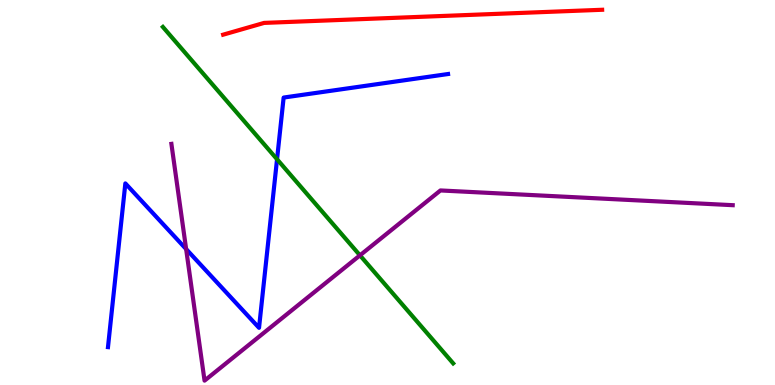[{'lines': ['blue', 'red'], 'intersections': []}, {'lines': ['green', 'red'], 'intersections': []}, {'lines': ['purple', 'red'], 'intersections': []}, {'lines': ['blue', 'green'], 'intersections': [{'x': 3.57, 'y': 5.86}]}, {'lines': ['blue', 'purple'], 'intersections': [{'x': 2.4, 'y': 3.53}]}, {'lines': ['green', 'purple'], 'intersections': [{'x': 4.64, 'y': 3.37}]}]